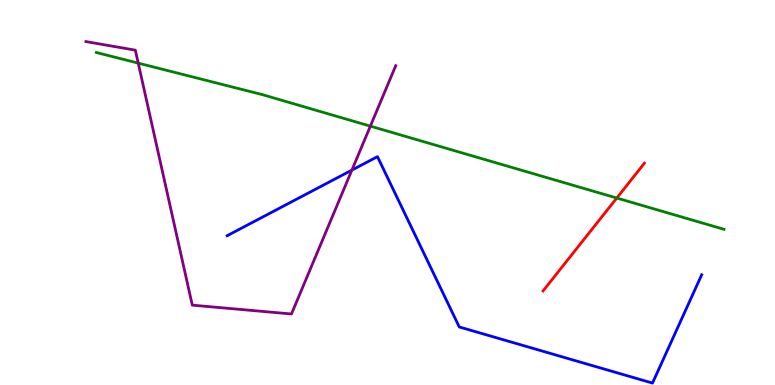[{'lines': ['blue', 'red'], 'intersections': []}, {'lines': ['green', 'red'], 'intersections': [{'x': 7.96, 'y': 4.86}]}, {'lines': ['purple', 'red'], 'intersections': []}, {'lines': ['blue', 'green'], 'intersections': []}, {'lines': ['blue', 'purple'], 'intersections': [{'x': 4.54, 'y': 5.58}]}, {'lines': ['green', 'purple'], 'intersections': [{'x': 1.78, 'y': 8.36}, {'x': 4.78, 'y': 6.72}]}]